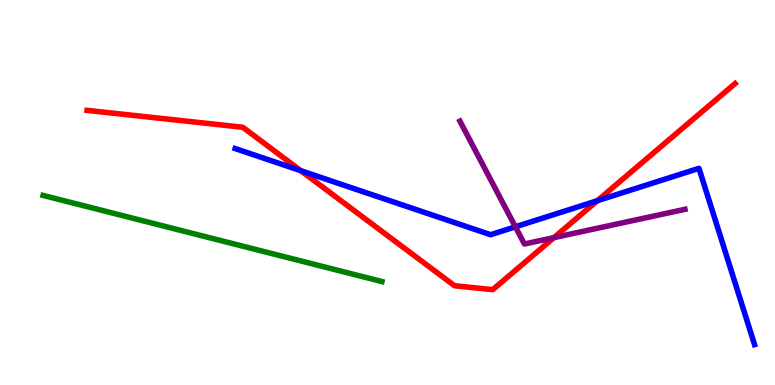[{'lines': ['blue', 'red'], 'intersections': [{'x': 3.88, 'y': 5.57}, {'x': 7.71, 'y': 4.79}]}, {'lines': ['green', 'red'], 'intersections': []}, {'lines': ['purple', 'red'], 'intersections': [{'x': 7.15, 'y': 3.83}]}, {'lines': ['blue', 'green'], 'intersections': []}, {'lines': ['blue', 'purple'], 'intersections': [{'x': 6.65, 'y': 4.11}]}, {'lines': ['green', 'purple'], 'intersections': []}]